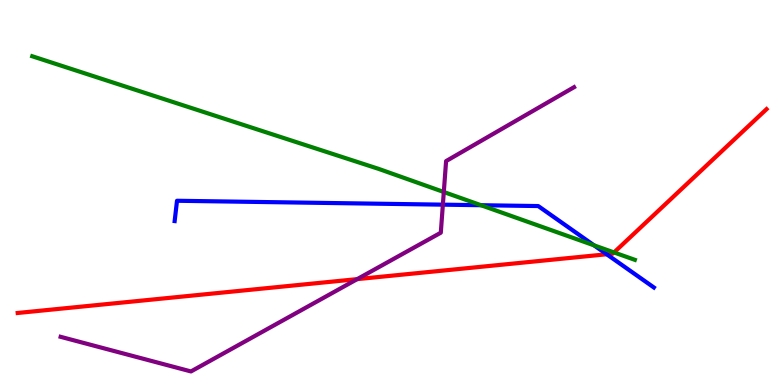[{'lines': ['blue', 'red'], 'intersections': [{'x': 7.83, 'y': 3.4}]}, {'lines': ['green', 'red'], 'intersections': [{'x': 7.92, 'y': 3.44}]}, {'lines': ['purple', 'red'], 'intersections': [{'x': 4.61, 'y': 2.75}]}, {'lines': ['blue', 'green'], 'intersections': [{'x': 6.21, 'y': 4.67}, {'x': 7.66, 'y': 3.63}]}, {'lines': ['blue', 'purple'], 'intersections': [{'x': 5.71, 'y': 4.68}]}, {'lines': ['green', 'purple'], 'intersections': [{'x': 5.73, 'y': 5.01}]}]